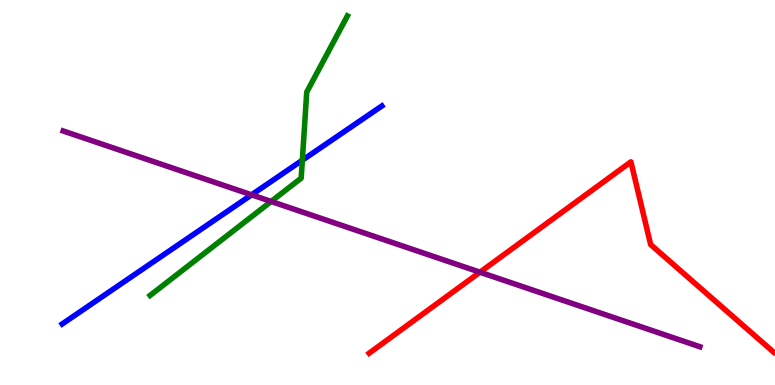[{'lines': ['blue', 'red'], 'intersections': []}, {'lines': ['green', 'red'], 'intersections': []}, {'lines': ['purple', 'red'], 'intersections': [{'x': 6.19, 'y': 2.93}]}, {'lines': ['blue', 'green'], 'intersections': [{'x': 3.9, 'y': 5.84}]}, {'lines': ['blue', 'purple'], 'intersections': [{'x': 3.25, 'y': 4.94}]}, {'lines': ['green', 'purple'], 'intersections': [{'x': 3.5, 'y': 4.77}]}]